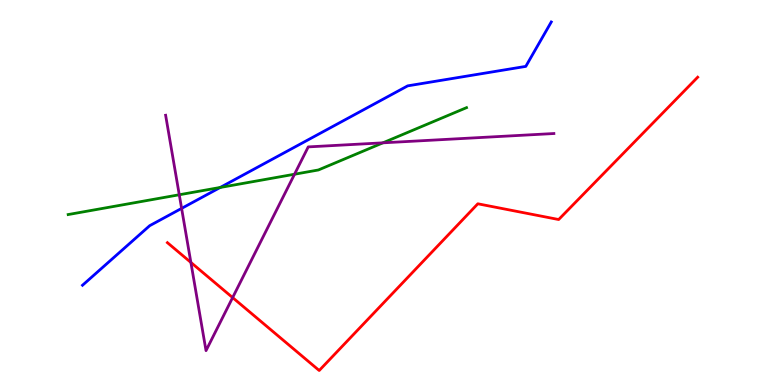[{'lines': ['blue', 'red'], 'intersections': []}, {'lines': ['green', 'red'], 'intersections': []}, {'lines': ['purple', 'red'], 'intersections': [{'x': 2.46, 'y': 3.18}, {'x': 3.0, 'y': 2.27}]}, {'lines': ['blue', 'green'], 'intersections': [{'x': 2.84, 'y': 5.13}]}, {'lines': ['blue', 'purple'], 'intersections': [{'x': 2.34, 'y': 4.59}]}, {'lines': ['green', 'purple'], 'intersections': [{'x': 2.31, 'y': 4.94}, {'x': 3.8, 'y': 5.47}, {'x': 4.94, 'y': 6.29}]}]